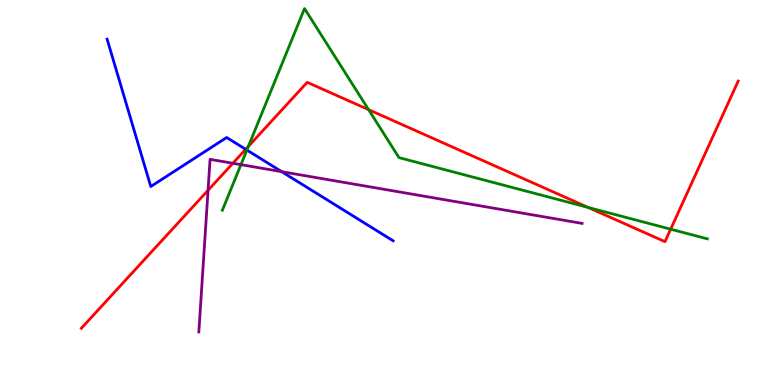[{'lines': ['blue', 'red'], 'intersections': [{'x': 3.17, 'y': 6.12}]}, {'lines': ['green', 'red'], 'intersections': [{'x': 3.2, 'y': 6.2}, {'x': 4.76, 'y': 7.15}, {'x': 7.59, 'y': 4.61}, {'x': 8.65, 'y': 4.05}]}, {'lines': ['purple', 'red'], 'intersections': [{'x': 2.68, 'y': 5.06}, {'x': 3.0, 'y': 5.76}]}, {'lines': ['blue', 'green'], 'intersections': [{'x': 3.19, 'y': 6.1}]}, {'lines': ['blue', 'purple'], 'intersections': [{'x': 3.64, 'y': 5.54}]}, {'lines': ['green', 'purple'], 'intersections': [{'x': 3.11, 'y': 5.72}]}]